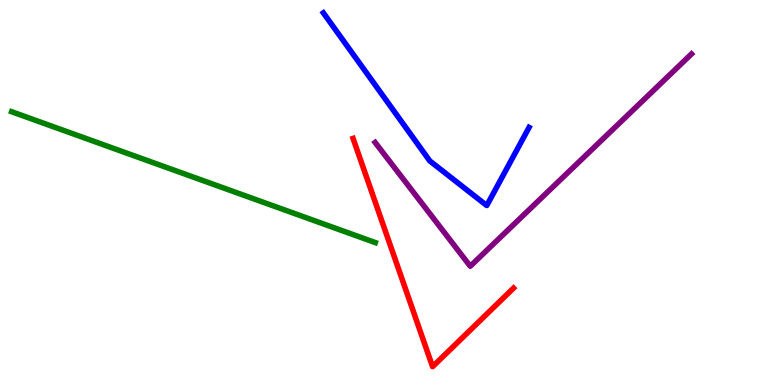[{'lines': ['blue', 'red'], 'intersections': []}, {'lines': ['green', 'red'], 'intersections': []}, {'lines': ['purple', 'red'], 'intersections': []}, {'lines': ['blue', 'green'], 'intersections': []}, {'lines': ['blue', 'purple'], 'intersections': []}, {'lines': ['green', 'purple'], 'intersections': []}]